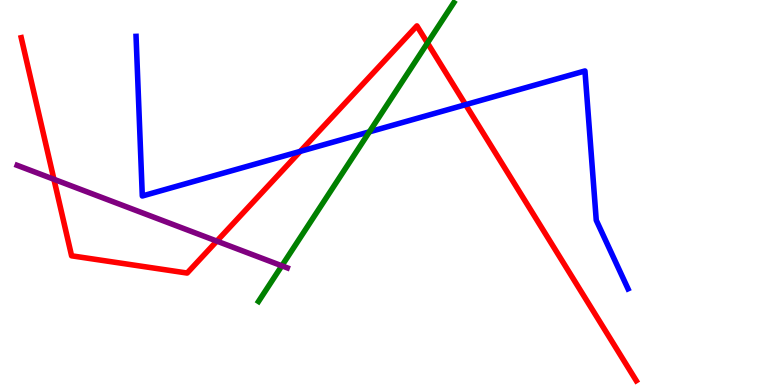[{'lines': ['blue', 'red'], 'intersections': [{'x': 3.87, 'y': 6.07}, {'x': 6.01, 'y': 7.28}]}, {'lines': ['green', 'red'], 'intersections': [{'x': 5.52, 'y': 8.88}]}, {'lines': ['purple', 'red'], 'intersections': [{'x': 0.696, 'y': 5.34}, {'x': 2.8, 'y': 3.74}]}, {'lines': ['blue', 'green'], 'intersections': [{'x': 4.77, 'y': 6.58}]}, {'lines': ['blue', 'purple'], 'intersections': []}, {'lines': ['green', 'purple'], 'intersections': [{'x': 3.64, 'y': 3.1}]}]